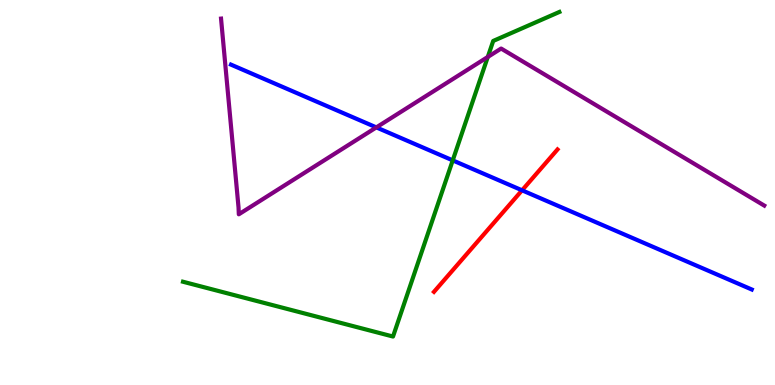[{'lines': ['blue', 'red'], 'intersections': [{'x': 6.74, 'y': 5.06}]}, {'lines': ['green', 'red'], 'intersections': []}, {'lines': ['purple', 'red'], 'intersections': []}, {'lines': ['blue', 'green'], 'intersections': [{'x': 5.84, 'y': 5.83}]}, {'lines': ['blue', 'purple'], 'intersections': [{'x': 4.86, 'y': 6.69}]}, {'lines': ['green', 'purple'], 'intersections': [{'x': 6.29, 'y': 8.52}]}]